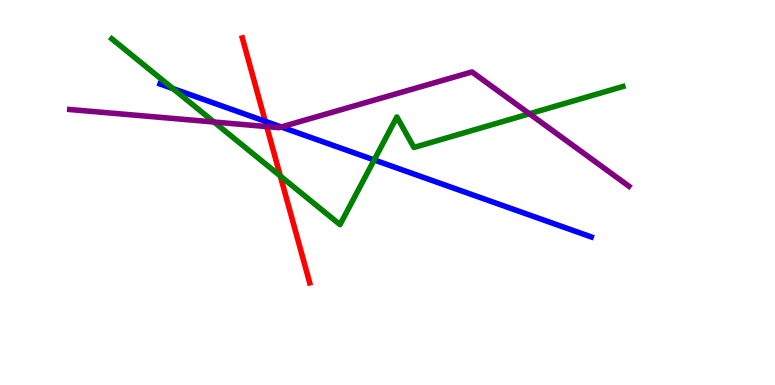[{'lines': ['blue', 'red'], 'intersections': [{'x': 3.42, 'y': 6.85}]}, {'lines': ['green', 'red'], 'intersections': [{'x': 3.62, 'y': 5.43}]}, {'lines': ['purple', 'red'], 'intersections': [{'x': 3.44, 'y': 6.71}]}, {'lines': ['blue', 'green'], 'intersections': [{'x': 2.23, 'y': 7.7}, {'x': 4.83, 'y': 5.85}]}, {'lines': ['blue', 'purple'], 'intersections': [{'x': 3.63, 'y': 6.7}]}, {'lines': ['green', 'purple'], 'intersections': [{'x': 2.76, 'y': 6.83}, {'x': 6.83, 'y': 7.04}]}]